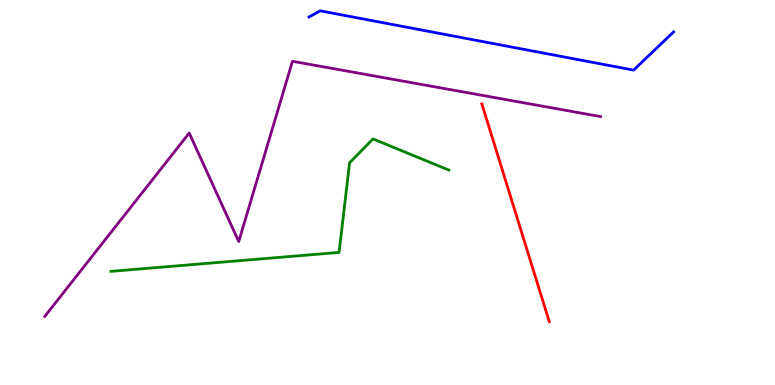[{'lines': ['blue', 'red'], 'intersections': []}, {'lines': ['green', 'red'], 'intersections': []}, {'lines': ['purple', 'red'], 'intersections': []}, {'lines': ['blue', 'green'], 'intersections': []}, {'lines': ['blue', 'purple'], 'intersections': []}, {'lines': ['green', 'purple'], 'intersections': []}]